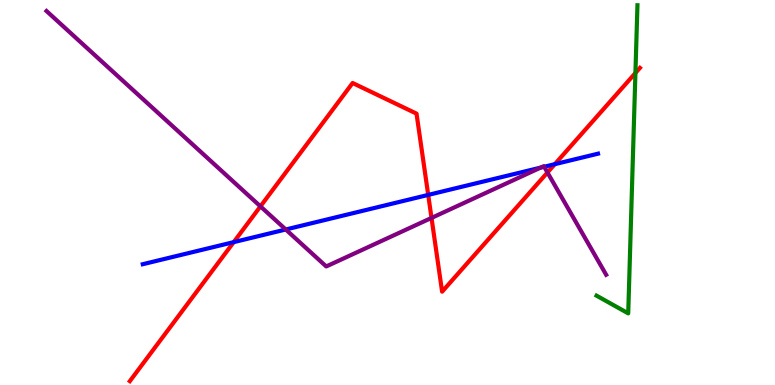[{'lines': ['blue', 'red'], 'intersections': [{'x': 3.02, 'y': 3.71}, {'x': 5.53, 'y': 4.94}, {'x': 7.16, 'y': 5.74}]}, {'lines': ['green', 'red'], 'intersections': [{'x': 8.2, 'y': 8.1}]}, {'lines': ['purple', 'red'], 'intersections': [{'x': 3.36, 'y': 4.64}, {'x': 5.57, 'y': 4.34}, {'x': 7.06, 'y': 5.52}]}, {'lines': ['blue', 'green'], 'intersections': []}, {'lines': ['blue', 'purple'], 'intersections': [{'x': 3.69, 'y': 4.04}, {'x': 6.98, 'y': 5.65}, {'x': 7.02, 'y': 5.67}]}, {'lines': ['green', 'purple'], 'intersections': []}]